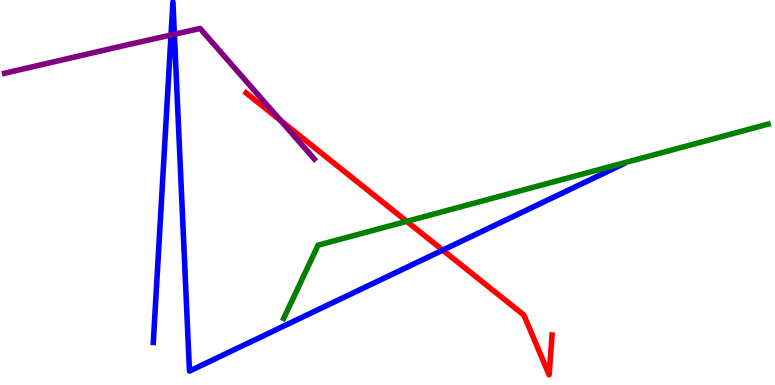[{'lines': ['blue', 'red'], 'intersections': [{'x': 5.71, 'y': 3.5}]}, {'lines': ['green', 'red'], 'intersections': [{'x': 5.25, 'y': 4.25}]}, {'lines': ['purple', 'red'], 'intersections': [{'x': 3.62, 'y': 6.87}]}, {'lines': ['blue', 'green'], 'intersections': []}, {'lines': ['blue', 'purple'], 'intersections': [{'x': 2.21, 'y': 9.09}, {'x': 2.25, 'y': 9.11}]}, {'lines': ['green', 'purple'], 'intersections': []}]